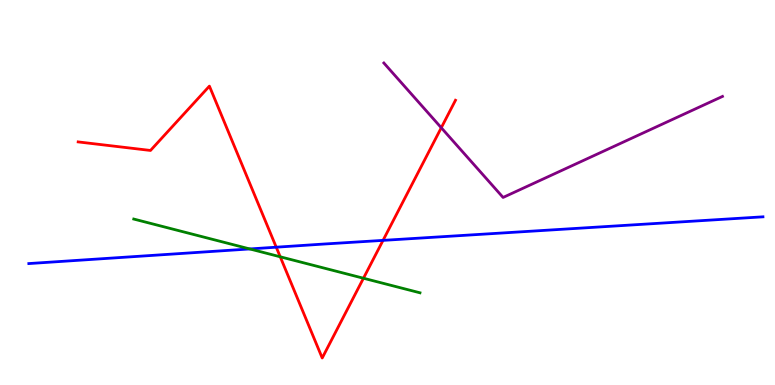[{'lines': ['blue', 'red'], 'intersections': [{'x': 3.56, 'y': 3.58}, {'x': 4.94, 'y': 3.76}]}, {'lines': ['green', 'red'], 'intersections': [{'x': 3.62, 'y': 3.33}, {'x': 4.69, 'y': 2.77}]}, {'lines': ['purple', 'red'], 'intersections': [{'x': 5.69, 'y': 6.68}]}, {'lines': ['blue', 'green'], 'intersections': [{'x': 3.22, 'y': 3.53}]}, {'lines': ['blue', 'purple'], 'intersections': []}, {'lines': ['green', 'purple'], 'intersections': []}]